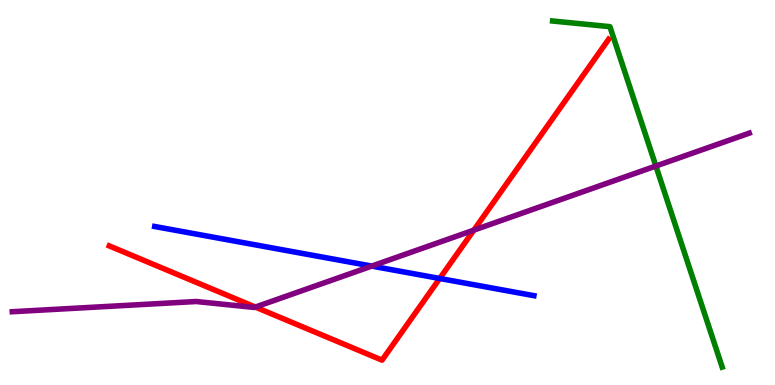[{'lines': ['blue', 'red'], 'intersections': [{'x': 5.67, 'y': 2.77}]}, {'lines': ['green', 'red'], 'intersections': []}, {'lines': ['purple', 'red'], 'intersections': [{'x': 3.29, 'y': 2.02}, {'x': 6.11, 'y': 4.02}]}, {'lines': ['blue', 'green'], 'intersections': []}, {'lines': ['blue', 'purple'], 'intersections': [{'x': 4.8, 'y': 3.09}]}, {'lines': ['green', 'purple'], 'intersections': [{'x': 8.46, 'y': 5.69}]}]